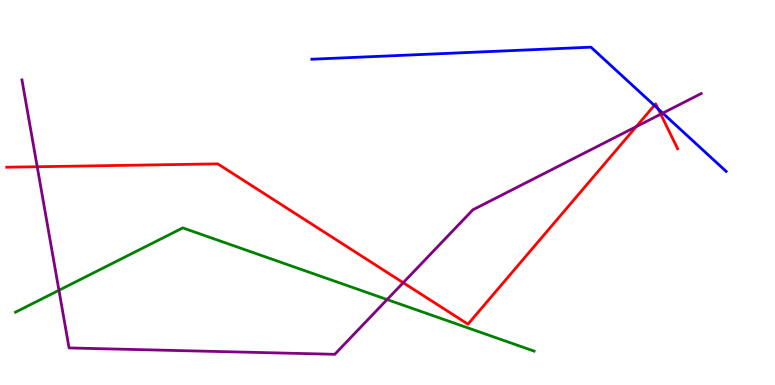[{'lines': ['blue', 'red'], 'intersections': [{'x': 8.44, 'y': 7.26}, {'x': 8.49, 'y': 7.17}]}, {'lines': ['green', 'red'], 'intersections': []}, {'lines': ['purple', 'red'], 'intersections': [{'x': 0.48, 'y': 5.67}, {'x': 5.2, 'y': 2.66}, {'x': 8.21, 'y': 6.71}, {'x': 8.53, 'y': 7.03}]}, {'lines': ['blue', 'green'], 'intersections': []}, {'lines': ['blue', 'purple'], 'intersections': [{'x': 8.55, 'y': 7.06}]}, {'lines': ['green', 'purple'], 'intersections': [{'x': 0.761, 'y': 2.46}, {'x': 4.99, 'y': 2.22}]}]